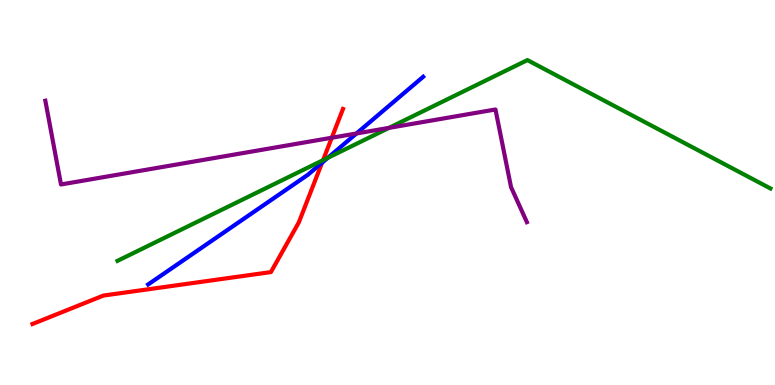[{'lines': ['blue', 'red'], 'intersections': [{'x': 4.16, 'y': 5.77}]}, {'lines': ['green', 'red'], 'intersections': [{'x': 4.17, 'y': 5.84}]}, {'lines': ['purple', 'red'], 'intersections': [{'x': 4.28, 'y': 6.42}]}, {'lines': ['blue', 'green'], 'intersections': [{'x': 4.23, 'y': 5.9}]}, {'lines': ['blue', 'purple'], 'intersections': [{'x': 4.6, 'y': 6.53}]}, {'lines': ['green', 'purple'], 'intersections': [{'x': 5.02, 'y': 6.68}]}]